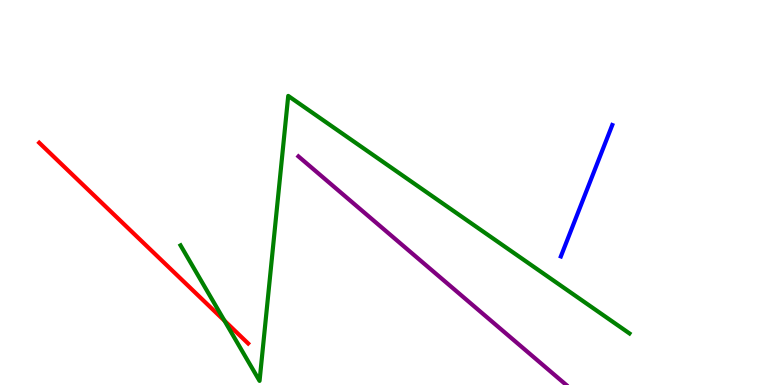[{'lines': ['blue', 'red'], 'intersections': []}, {'lines': ['green', 'red'], 'intersections': [{'x': 2.9, 'y': 1.67}]}, {'lines': ['purple', 'red'], 'intersections': []}, {'lines': ['blue', 'green'], 'intersections': []}, {'lines': ['blue', 'purple'], 'intersections': []}, {'lines': ['green', 'purple'], 'intersections': []}]